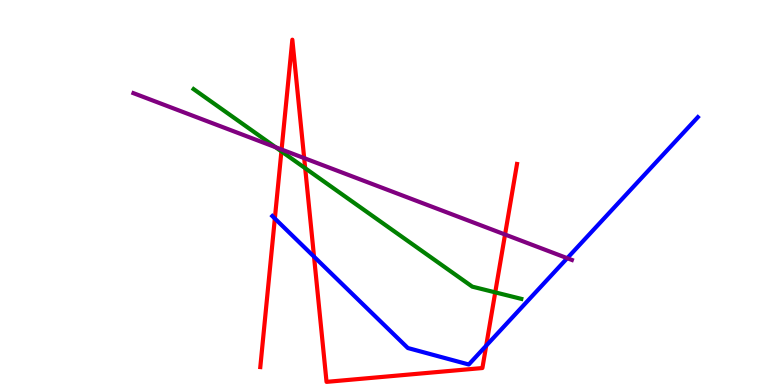[{'lines': ['blue', 'red'], 'intersections': [{'x': 3.55, 'y': 4.32}, {'x': 4.05, 'y': 3.33}, {'x': 6.27, 'y': 1.02}]}, {'lines': ['green', 'red'], 'intersections': [{'x': 3.63, 'y': 6.07}, {'x': 3.94, 'y': 5.63}, {'x': 6.39, 'y': 2.41}]}, {'lines': ['purple', 'red'], 'intersections': [{'x': 3.63, 'y': 6.12}, {'x': 3.92, 'y': 5.89}, {'x': 6.52, 'y': 3.91}]}, {'lines': ['blue', 'green'], 'intersections': []}, {'lines': ['blue', 'purple'], 'intersections': [{'x': 7.32, 'y': 3.29}]}, {'lines': ['green', 'purple'], 'intersections': [{'x': 3.56, 'y': 6.18}]}]